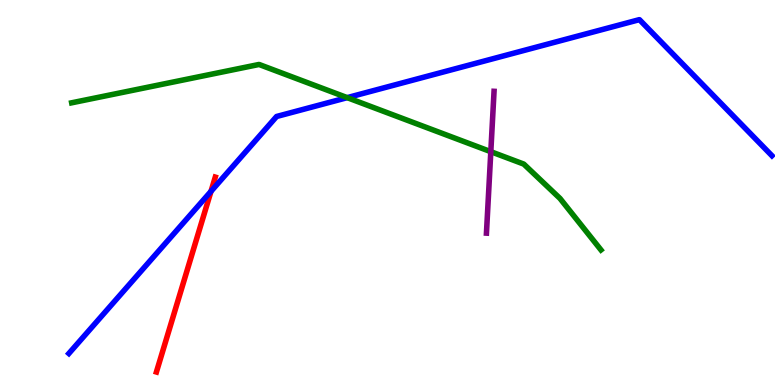[{'lines': ['blue', 'red'], 'intersections': [{'x': 2.72, 'y': 5.03}]}, {'lines': ['green', 'red'], 'intersections': []}, {'lines': ['purple', 'red'], 'intersections': []}, {'lines': ['blue', 'green'], 'intersections': [{'x': 4.48, 'y': 7.46}]}, {'lines': ['blue', 'purple'], 'intersections': []}, {'lines': ['green', 'purple'], 'intersections': [{'x': 6.33, 'y': 6.06}]}]